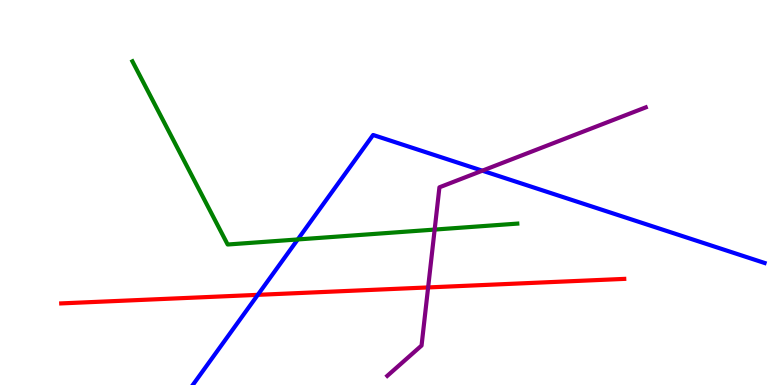[{'lines': ['blue', 'red'], 'intersections': [{'x': 3.33, 'y': 2.34}]}, {'lines': ['green', 'red'], 'intersections': []}, {'lines': ['purple', 'red'], 'intersections': [{'x': 5.52, 'y': 2.53}]}, {'lines': ['blue', 'green'], 'intersections': [{'x': 3.84, 'y': 3.78}]}, {'lines': ['blue', 'purple'], 'intersections': [{'x': 6.22, 'y': 5.57}]}, {'lines': ['green', 'purple'], 'intersections': [{'x': 5.61, 'y': 4.04}]}]